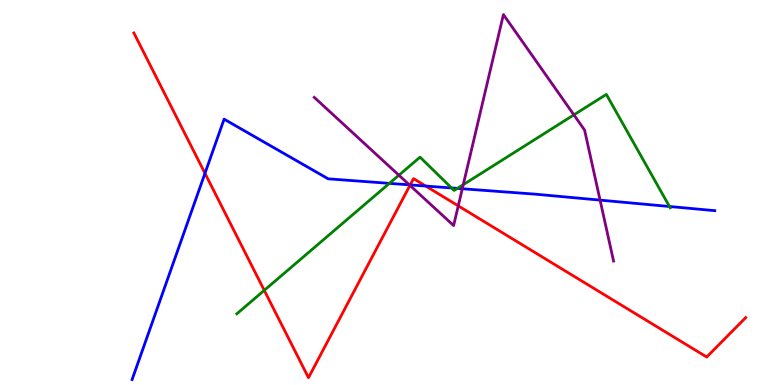[{'lines': ['blue', 'red'], 'intersections': [{'x': 2.64, 'y': 5.5}, {'x': 5.29, 'y': 5.2}, {'x': 5.49, 'y': 5.17}]}, {'lines': ['green', 'red'], 'intersections': [{'x': 3.41, 'y': 2.46}]}, {'lines': ['purple', 'red'], 'intersections': [{'x': 5.29, 'y': 5.19}, {'x': 5.91, 'y': 4.65}]}, {'lines': ['blue', 'green'], 'intersections': [{'x': 5.02, 'y': 5.24}, {'x': 5.83, 'y': 5.12}, {'x': 5.9, 'y': 5.11}, {'x': 8.64, 'y': 4.64}]}, {'lines': ['blue', 'purple'], 'intersections': [{'x': 5.28, 'y': 5.2}, {'x': 5.97, 'y': 5.1}, {'x': 7.74, 'y': 4.8}]}, {'lines': ['green', 'purple'], 'intersections': [{'x': 5.15, 'y': 5.45}, {'x': 5.98, 'y': 5.2}, {'x': 7.41, 'y': 7.02}]}]